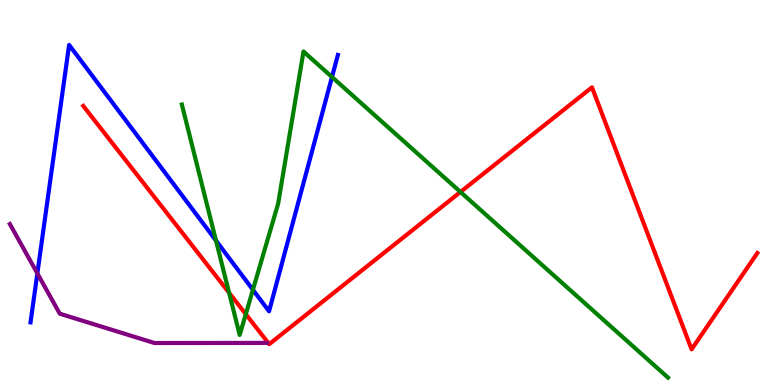[{'lines': ['blue', 'red'], 'intersections': []}, {'lines': ['green', 'red'], 'intersections': [{'x': 2.96, 'y': 2.4}, {'x': 3.17, 'y': 1.84}, {'x': 5.94, 'y': 5.01}]}, {'lines': ['purple', 'red'], 'intersections': []}, {'lines': ['blue', 'green'], 'intersections': [{'x': 2.79, 'y': 3.75}, {'x': 3.26, 'y': 2.47}, {'x': 4.28, 'y': 8.0}]}, {'lines': ['blue', 'purple'], 'intersections': [{'x': 0.482, 'y': 2.9}]}, {'lines': ['green', 'purple'], 'intersections': []}]